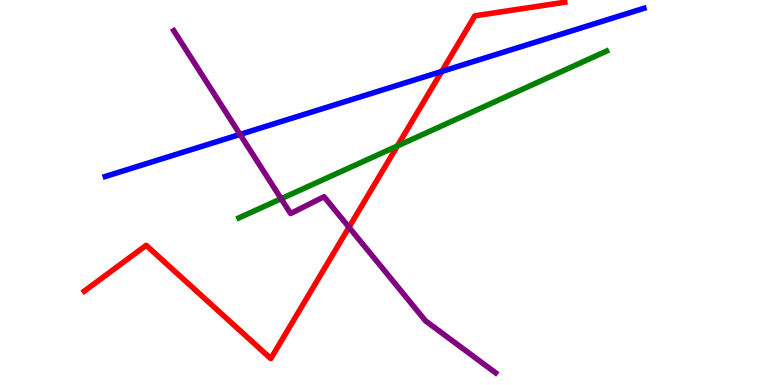[{'lines': ['blue', 'red'], 'intersections': [{'x': 5.7, 'y': 8.14}]}, {'lines': ['green', 'red'], 'intersections': [{'x': 5.13, 'y': 6.21}]}, {'lines': ['purple', 'red'], 'intersections': [{'x': 4.5, 'y': 4.1}]}, {'lines': ['blue', 'green'], 'intersections': []}, {'lines': ['blue', 'purple'], 'intersections': [{'x': 3.1, 'y': 6.51}]}, {'lines': ['green', 'purple'], 'intersections': [{'x': 3.63, 'y': 4.84}]}]